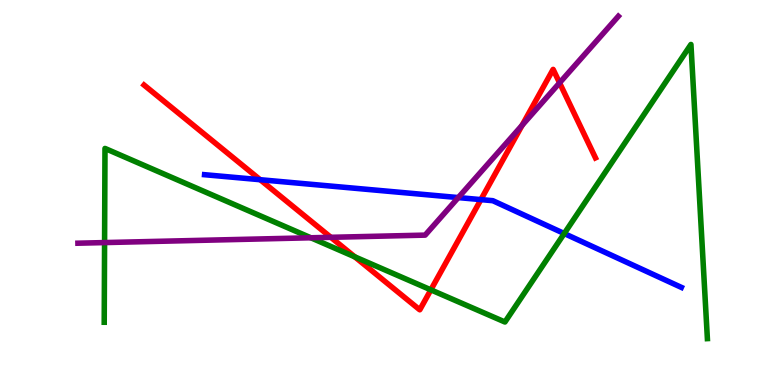[{'lines': ['blue', 'red'], 'intersections': [{'x': 3.36, 'y': 5.33}, {'x': 6.21, 'y': 4.82}]}, {'lines': ['green', 'red'], 'intersections': [{'x': 4.58, 'y': 3.33}, {'x': 5.56, 'y': 2.47}]}, {'lines': ['purple', 'red'], 'intersections': [{'x': 4.27, 'y': 3.84}, {'x': 6.74, 'y': 6.75}, {'x': 7.22, 'y': 7.85}]}, {'lines': ['blue', 'green'], 'intersections': [{'x': 7.28, 'y': 3.93}]}, {'lines': ['blue', 'purple'], 'intersections': [{'x': 5.91, 'y': 4.87}]}, {'lines': ['green', 'purple'], 'intersections': [{'x': 1.35, 'y': 3.7}, {'x': 4.01, 'y': 3.82}]}]